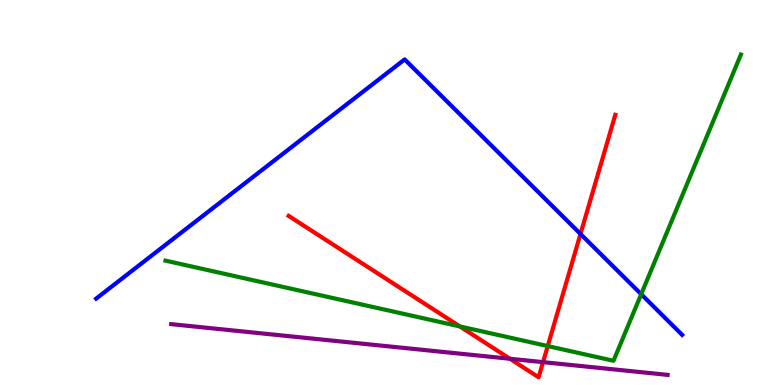[{'lines': ['blue', 'red'], 'intersections': [{'x': 7.49, 'y': 3.92}]}, {'lines': ['green', 'red'], 'intersections': [{'x': 5.93, 'y': 1.52}, {'x': 7.07, 'y': 1.01}]}, {'lines': ['purple', 'red'], 'intersections': [{'x': 6.58, 'y': 0.682}, {'x': 7.01, 'y': 0.594}]}, {'lines': ['blue', 'green'], 'intersections': [{'x': 8.27, 'y': 2.36}]}, {'lines': ['blue', 'purple'], 'intersections': []}, {'lines': ['green', 'purple'], 'intersections': []}]